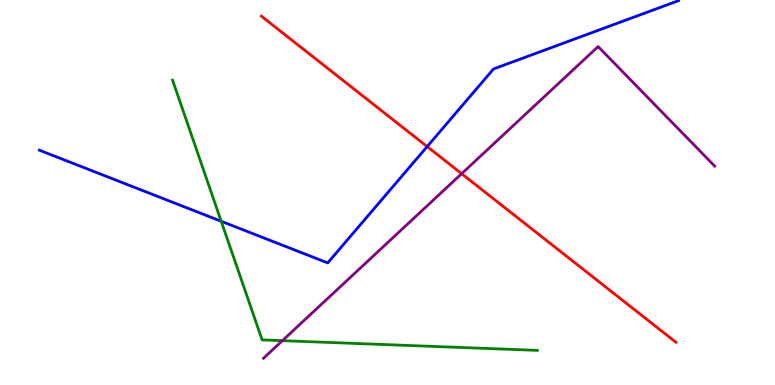[{'lines': ['blue', 'red'], 'intersections': [{'x': 5.51, 'y': 6.19}]}, {'lines': ['green', 'red'], 'intersections': []}, {'lines': ['purple', 'red'], 'intersections': [{'x': 5.96, 'y': 5.49}]}, {'lines': ['blue', 'green'], 'intersections': [{'x': 2.85, 'y': 4.25}]}, {'lines': ['blue', 'purple'], 'intersections': []}, {'lines': ['green', 'purple'], 'intersections': [{'x': 3.64, 'y': 1.15}]}]